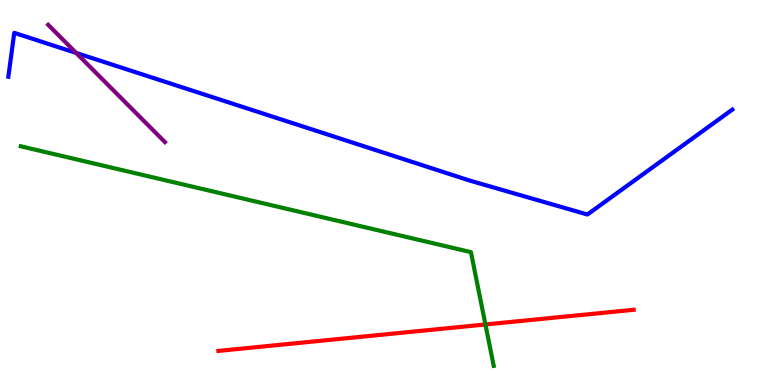[{'lines': ['blue', 'red'], 'intersections': []}, {'lines': ['green', 'red'], 'intersections': [{'x': 6.26, 'y': 1.57}]}, {'lines': ['purple', 'red'], 'intersections': []}, {'lines': ['blue', 'green'], 'intersections': []}, {'lines': ['blue', 'purple'], 'intersections': [{'x': 0.983, 'y': 8.63}]}, {'lines': ['green', 'purple'], 'intersections': []}]